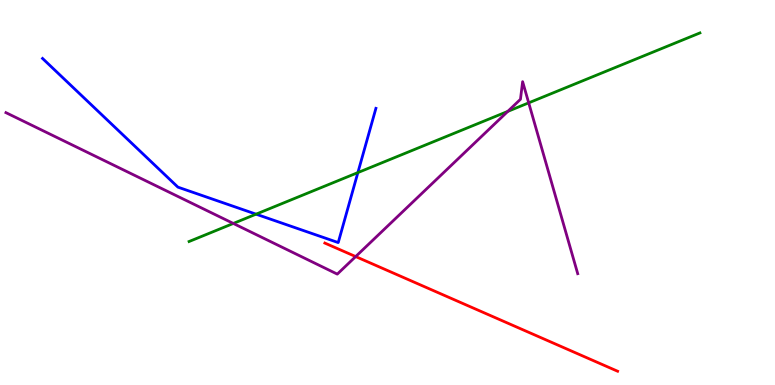[{'lines': ['blue', 'red'], 'intersections': []}, {'lines': ['green', 'red'], 'intersections': []}, {'lines': ['purple', 'red'], 'intersections': [{'x': 4.59, 'y': 3.34}]}, {'lines': ['blue', 'green'], 'intersections': [{'x': 3.3, 'y': 4.44}, {'x': 4.62, 'y': 5.52}]}, {'lines': ['blue', 'purple'], 'intersections': []}, {'lines': ['green', 'purple'], 'intersections': [{'x': 3.01, 'y': 4.2}, {'x': 6.55, 'y': 7.11}, {'x': 6.82, 'y': 7.33}]}]